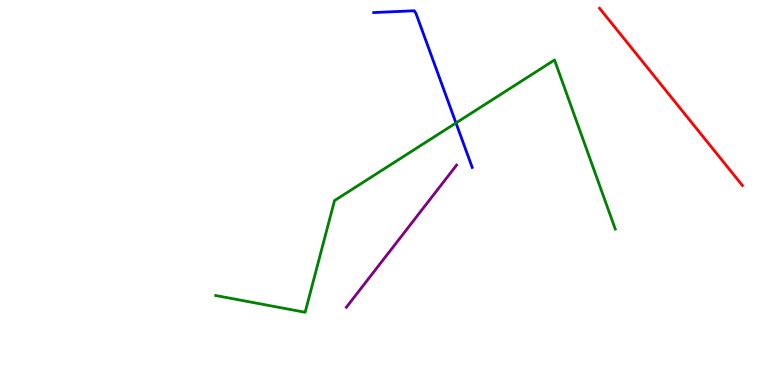[{'lines': ['blue', 'red'], 'intersections': []}, {'lines': ['green', 'red'], 'intersections': []}, {'lines': ['purple', 'red'], 'intersections': []}, {'lines': ['blue', 'green'], 'intersections': [{'x': 5.88, 'y': 6.81}]}, {'lines': ['blue', 'purple'], 'intersections': []}, {'lines': ['green', 'purple'], 'intersections': []}]